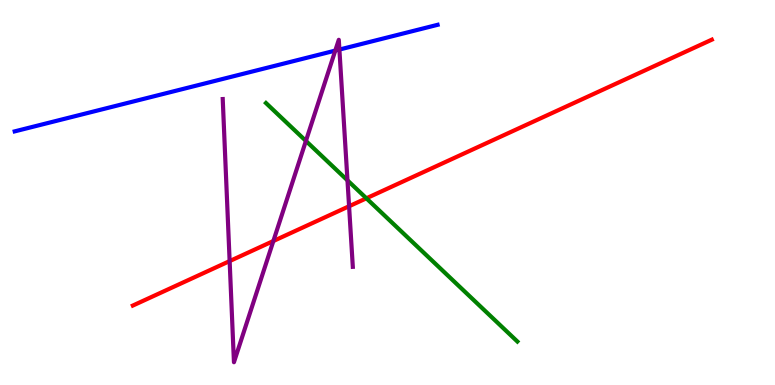[{'lines': ['blue', 'red'], 'intersections': []}, {'lines': ['green', 'red'], 'intersections': [{'x': 4.73, 'y': 4.85}]}, {'lines': ['purple', 'red'], 'intersections': [{'x': 2.96, 'y': 3.22}, {'x': 3.53, 'y': 3.74}, {'x': 4.5, 'y': 4.64}]}, {'lines': ['blue', 'green'], 'intersections': []}, {'lines': ['blue', 'purple'], 'intersections': [{'x': 4.33, 'y': 8.69}, {'x': 4.38, 'y': 8.71}]}, {'lines': ['green', 'purple'], 'intersections': [{'x': 3.95, 'y': 6.34}, {'x': 4.48, 'y': 5.32}]}]